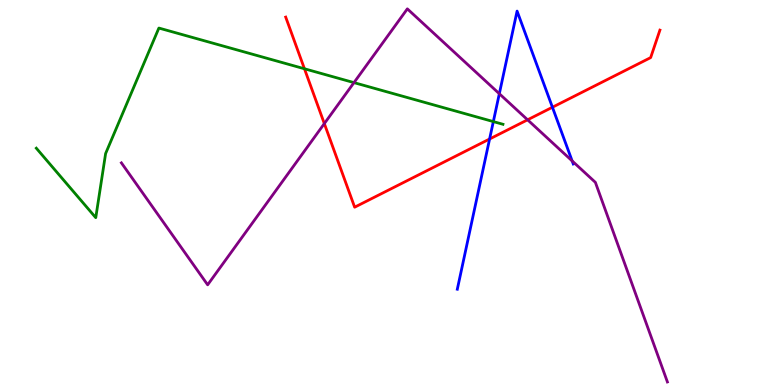[{'lines': ['blue', 'red'], 'intersections': [{'x': 6.32, 'y': 6.39}, {'x': 7.13, 'y': 7.21}]}, {'lines': ['green', 'red'], 'intersections': [{'x': 3.93, 'y': 8.21}]}, {'lines': ['purple', 'red'], 'intersections': [{'x': 4.18, 'y': 6.79}, {'x': 6.81, 'y': 6.89}]}, {'lines': ['blue', 'green'], 'intersections': [{'x': 6.37, 'y': 6.84}]}, {'lines': ['blue', 'purple'], 'intersections': [{'x': 6.44, 'y': 7.57}, {'x': 7.38, 'y': 5.82}]}, {'lines': ['green', 'purple'], 'intersections': [{'x': 4.57, 'y': 7.85}]}]